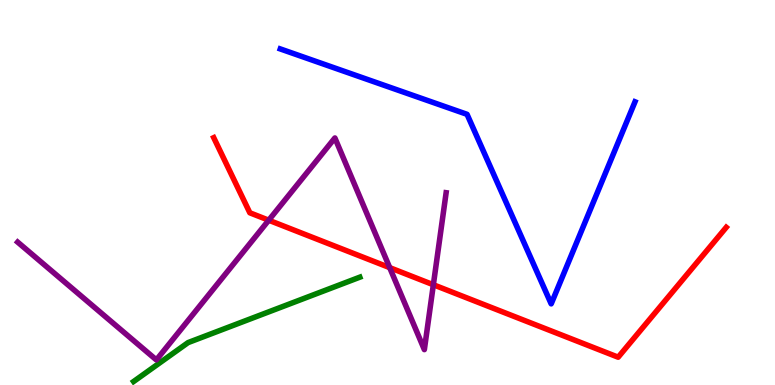[{'lines': ['blue', 'red'], 'intersections': []}, {'lines': ['green', 'red'], 'intersections': []}, {'lines': ['purple', 'red'], 'intersections': [{'x': 3.47, 'y': 4.28}, {'x': 5.03, 'y': 3.05}, {'x': 5.59, 'y': 2.6}]}, {'lines': ['blue', 'green'], 'intersections': []}, {'lines': ['blue', 'purple'], 'intersections': []}, {'lines': ['green', 'purple'], 'intersections': []}]